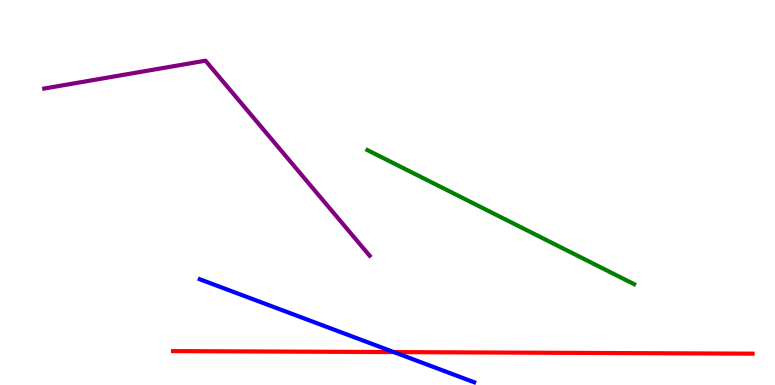[{'lines': ['blue', 'red'], 'intersections': [{'x': 5.08, 'y': 0.855}]}, {'lines': ['green', 'red'], 'intersections': []}, {'lines': ['purple', 'red'], 'intersections': []}, {'lines': ['blue', 'green'], 'intersections': []}, {'lines': ['blue', 'purple'], 'intersections': []}, {'lines': ['green', 'purple'], 'intersections': []}]